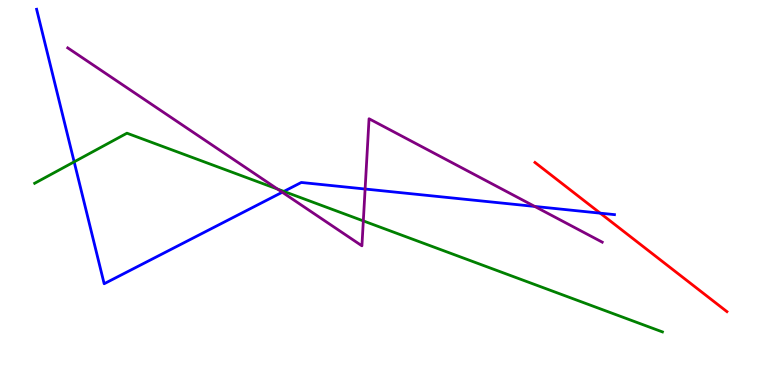[{'lines': ['blue', 'red'], 'intersections': [{'x': 7.74, 'y': 4.46}]}, {'lines': ['green', 'red'], 'intersections': []}, {'lines': ['purple', 'red'], 'intersections': []}, {'lines': ['blue', 'green'], 'intersections': [{'x': 0.957, 'y': 5.8}, {'x': 3.66, 'y': 5.03}]}, {'lines': ['blue', 'purple'], 'intersections': [{'x': 3.64, 'y': 5.01}, {'x': 4.71, 'y': 5.09}, {'x': 6.9, 'y': 4.64}]}, {'lines': ['green', 'purple'], 'intersections': [{'x': 3.58, 'y': 5.09}, {'x': 4.69, 'y': 4.26}]}]